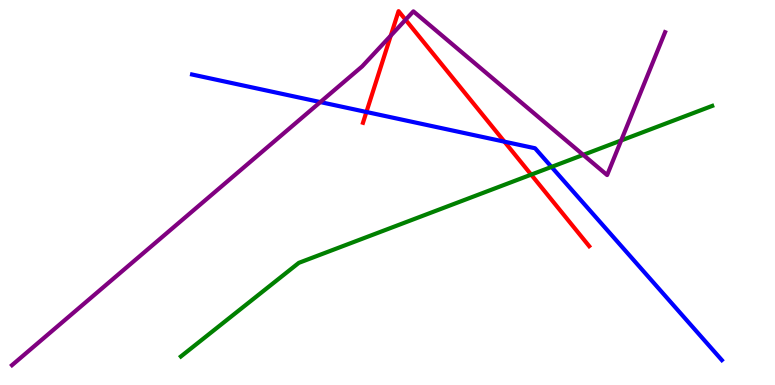[{'lines': ['blue', 'red'], 'intersections': [{'x': 4.73, 'y': 7.09}, {'x': 6.51, 'y': 6.32}]}, {'lines': ['green', 'red'], 'intersections': [{'x': 6.85, 'y': 5.46}]}, {'lines': ['purple', 'red'], 'intersections': [{'x': 5.04, 'y': 9.07}, {'x': 5.23, 'y': 9.49}]}, {'lines': ['blue', 'green'], 'intersections': [{'x': 7.12, 'y': 5.66}]}, {'lines': ['blue', 'purple'], 'intersections': [{'x': 4.13, 'y': 7.35}]}, {'lines': ['green', 'purple'], 'intersections': [{'x': 7.53, 'y': 5.98}, {'x': 8.02, 'y': 6.35}]}]